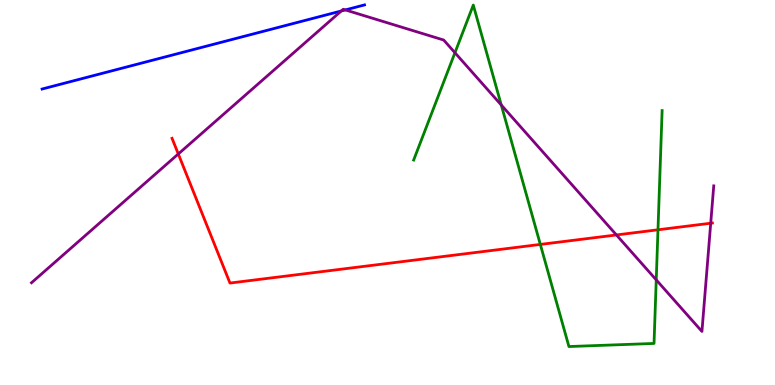[{'lines': ['blue', 'red'], 'intersections': []}, {'lines': ['green', 'red'], 'intersections': [{'x': 6.97, 'y': 3.65}, {'x': 8.49, 'y': 4.03}]}, {'lines': ['purple', 'red'], 'intersections': [{'x': 2.3, 'y': 6.0}, {'x': 7.95, 'y': 3.9}, {'x': 9.17, 'y': 4.2}]}, {'lines': ['blue', 'green'], 'intersections': []}, {'lines': ['blue', 'purple'], 'intersections': [{'x': 4.4, 'y': 9.71}, {'x': 4.46, 'y': 9.74}]}, {'lines': ['green', 'purple'], 'intersections': [{'x': 5.87, 'y': 8.63}, {'x': 6.47, 'y': 7.27}, {'x': 8.47, 'y': 2.73}]}]